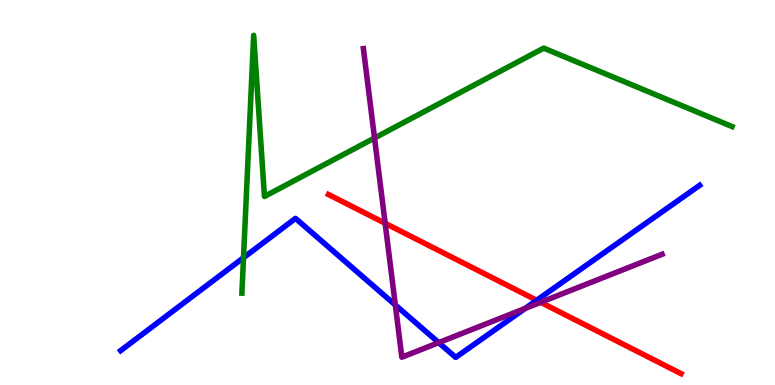[{'lines': ['blue', 'red'], 'intersections': [{'x': 6.92, 'y': 2.2}]}, {'lines': ['green', 'red'], 'intersections': []}, {'lines': ['purple', 'red'], 'intersections': [{'x': 4.97, 'y': 4.2}, {'x': 6.98, 'y': 2.15}]}, {'lines': ['blue', 'green'], 'intersections': [{'x': 3.14, 'y': 3.31}]}, {'lines': ['blue', 'purple'], 'intersections': [{'x': 5.1, 'y': 2.08}, {'x': 5.66, 'y': 1.1}, {'x': 6.78, 'y': 1.99}]}, {'lines': ['green', 'purple'], 'intersections': [{'x': 4.83, 'y': 6.42}]}]